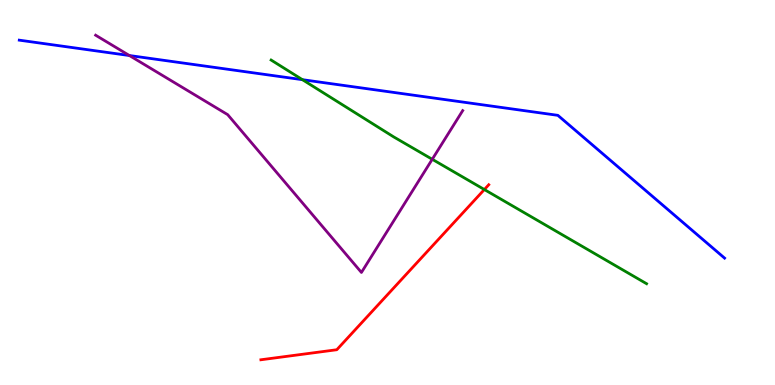[{'lines': ['blue', 'red'], 'intersections': []}, {'lines': ['green', 'red'], 'intersections': [{'x': 6.25, 'y': 5.08}]}, {'lines': ['purple', 'red'], 'intersections': []}, {'lines': ['blue', 'green'], 'intersections': [{'x': 3.9, 'y': 7.93}]}, {'lines': ['blue', 'purple'], 'intersections': [{'x': 1.67, 'y': 8.56}]}, {'lines': ['green', 'purple'], 'intersections': [{'x': 5.58, 'y': 5.86}]}]